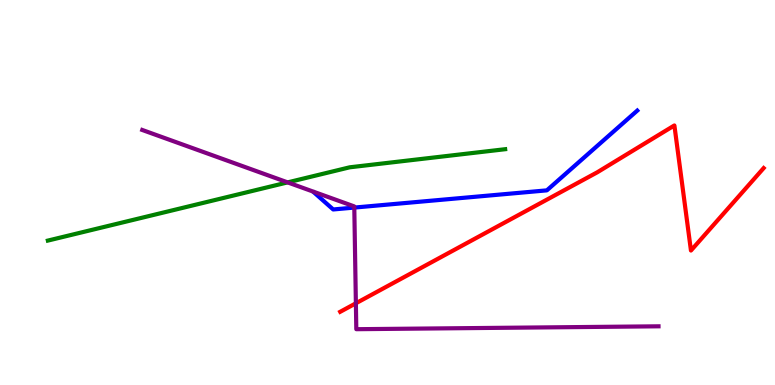[{'lines': ['blue', 'red'], 'intersections': []}, {'lines': ['green', 'red'], 'intersections': []}, {'lines': ['purple', 'red'], 'intersections': [{'x': 4.59, 'y': 2.12}]}, {'lines': ['blue', 'green'], 'intersections': []}, {'lines': ['blue', 'purple'], 'intersections': [{'x': 4.57, 'y': 4.61}]}, {'lines': ['green', 'purple'], 'intersections': [{'x': 3.71, 'y': 5.26}]}]